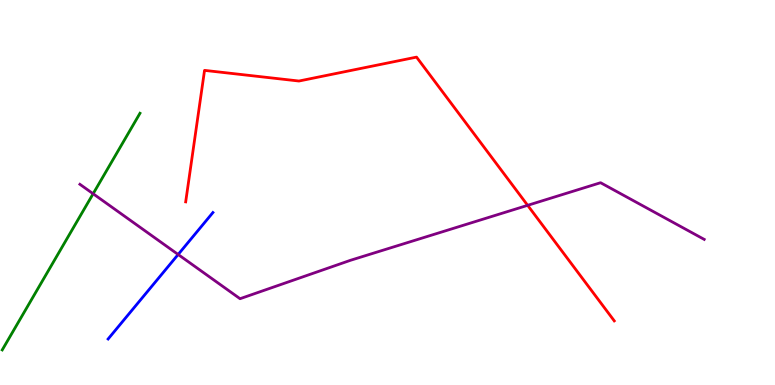[{'lines': ['blue', 'red'], 'intersections': []}, {'lines': ['green', 'red'], 'intersections': []}, {'lines': ['purple', 'red'], 'intersections': [{'x': 6.81, 'y': 4.67}]}, {'lines': ['blue', 'green'], 'intersections': []}, {'lines': ['blue', 'purple'], 'intersections': [{'x': 2.3, 'y': 3.39}]}, {'lines': ['green', 'purple'], 'intersections': [{'x': 1.2, 'y': 4.97}]}]